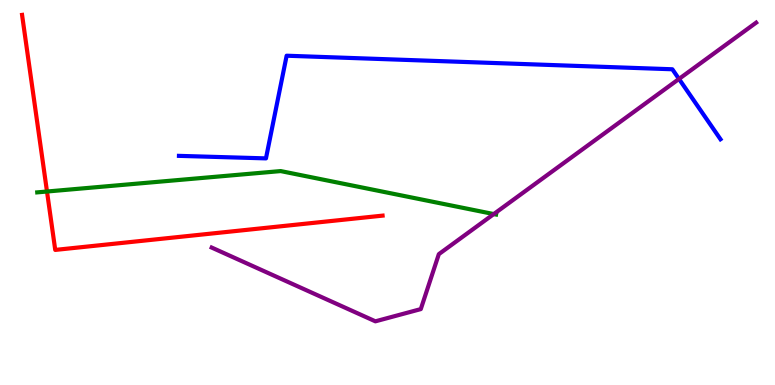[{'lines': ['blue', 'red'], 'intersections': []}, {'lines': ['green', 'red'], 'intersections': [{'x': 0.606, 'y': 5.03}]}, {'lines': ['purple', 'red'], 'intersections': []}, {'lines': ['blue', 'green'], 'intersections': []}, {'lines': ['blue', 'purple'], 'intersections': [{'x': 8.76, 'y': 7.95}]}, {'lines': ['green', 'purple'], 'intersections': [{'x': 6.37, 'y': 4.44}]}]